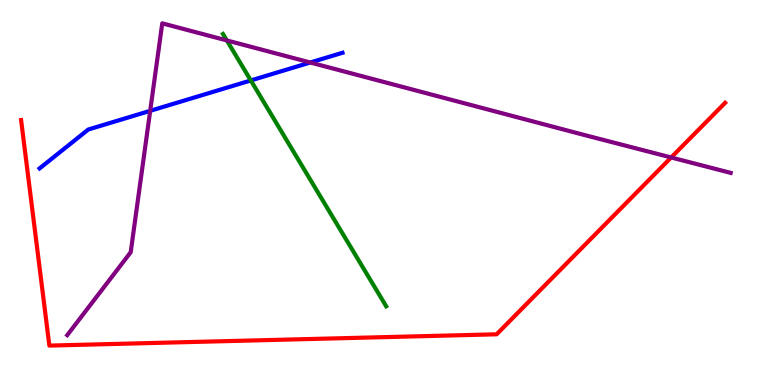[{'lines': ['blue', 'red'], 'intersections': []}, {'lines': ['green', 'red'], 'intersections': []}, {'lines': ['purple', 'red'], 'intersections': [{'x': 8.66, 'y': 5.91}]}, {'lines': ['blue', 'green'], 'intersections': [{'x': 3.24, 'y': 7.91}]}, {'lines': ['blue', 'purple'], 'intersections': [{'x': 1.94, 'y': 7.12}, {'x': 4.0, 'y': 8.38}]}, {'lines': ['green', 'purple'], 'intersections': [{'x': 2.93, 'y': 8.95}]}]